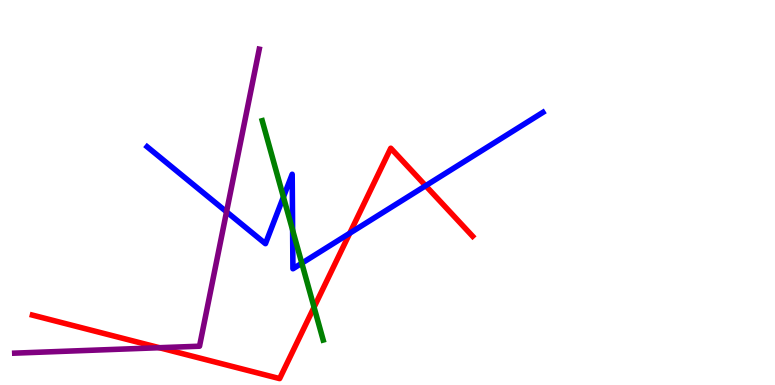[{'lines': ['blue', 'red'], 'intersections': [{'x': 4.51, 'y': 3.94}, {'x': 5.49, 'y': 5.18}]}, {'lines': ['green', 'red'], 'intersections': [{'x': 4.05, 'y': 2.02}]}, {'lines': ['purple', 'red'], 'intersections': [{'x': 2.06, 'y': 0.969}]}, {'lines': ['blue', 'green'], 'intersections': [{'x': 3.66, 'y': 4.88}, {'x': 3.78, 'y': 4.02}, {'x': 3.89, 'y': 3.16}]}, {'lines': ['blue', 'purple'], 'intersections': [{'x': 2.92, 'y': 4.5}]}, {'lines': ['green', 'purple'], 'intersections': []}]